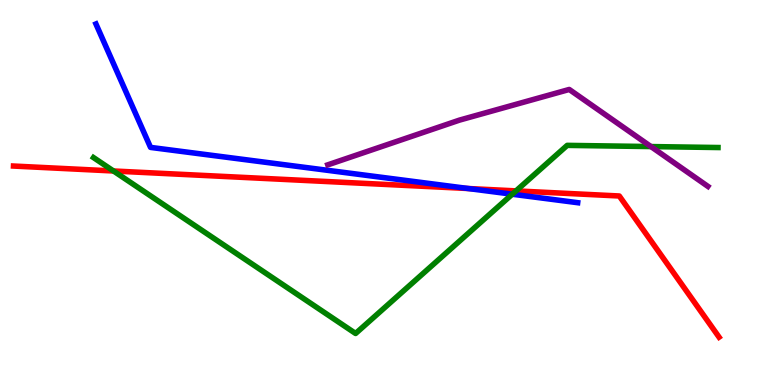[{'lines': ['blue', 'red'], 'intersections': [{'x': 6.04, 'y': 5.1}]}, {'lines': ['green', 'red'], 'intersections': [{'x': 1.46, 'y': 5.56}, {'x': 6.66, 'y': 5.04}]}, {'lines': ['purple', 'red'], 'intersections': []}, {'lines': ['blue', 'green'], 'intersections': [{'x': 6.61, 'y': 4.96}]}, {'lines': ['blue', 'purple'], 'intersections': []}, {'lines': ['green', 'purple'], 'intersections': [{'x': 8.4, 'y': 6.19}]}]